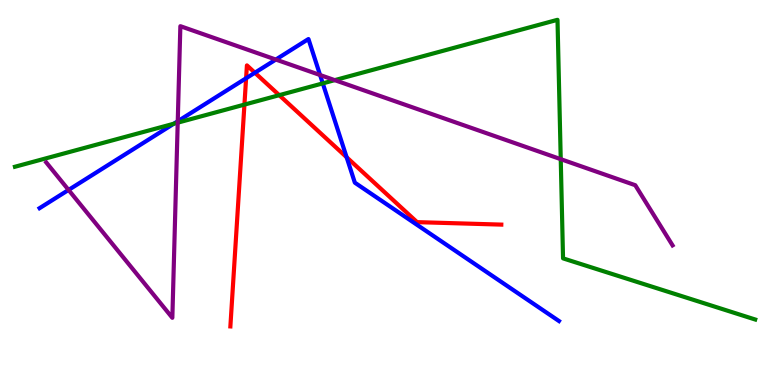[{'lines': ['blue', 'red'], 'intersections': [{'x': 3.18, 'y': 7.97}, {'x': 3.29, 'y': 8.11}, {'x': 4.47, 'y': 5.92}]}, {'lines': ['green', 'red'], 'intersections': [{'x': 3.15, 'y': 7.28}, {'x': 3.6, 'y': 7.53}]}, {'lines': ['purple', 'red'], 'intersections': []}, {'lines': ['blue', 'green'], 'intersections': [{'x': 2.24, 'y': 6.79}, {'x': 4.16, 'y': 7.83}]}, {'lines': ['blue', 'purple'], 'intersections': [{'x': 0.885, 'y': 5.07}, {'x': 2.29, 'y': 6.85}, {'x': 3.56, 'y': 8.45}, {'x': 4.13, 'y': 8.05}]}, {'lines': ['green', 'purple'], 'intersections': [{'x': 2.29, 'y': 6.81}, {'x': 4.32, 'y': 7.92}, {'x': 7.24, 'y': 5.87}]}]